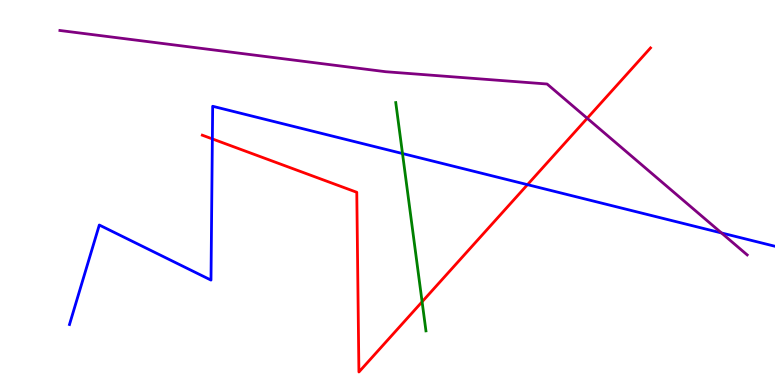[{'lines': ['blue', 'red'], 'intersections': [{'x': 2.74, 'y': 6.39}, {'x': 6.81, 'y': 5.2}]}, {'lines': ['green', 'red'], 'intersections': [{'x': 5.45, 'y': 2.16}]}, {'lines': ['purple', 'red'], 'intersections': [{'x': 7.58, 'y': 6.93}]}, {'lines': ['blue', 'green'], 'intersections': [{'x': 5.19, 'y': 6.01}]}, {'lines': ['blue', 'purple'], 'intersections': [{'x': 9.31, 'y': 3.95}]}, {'lines': ['green', 'purple'], 'intersections': []}]